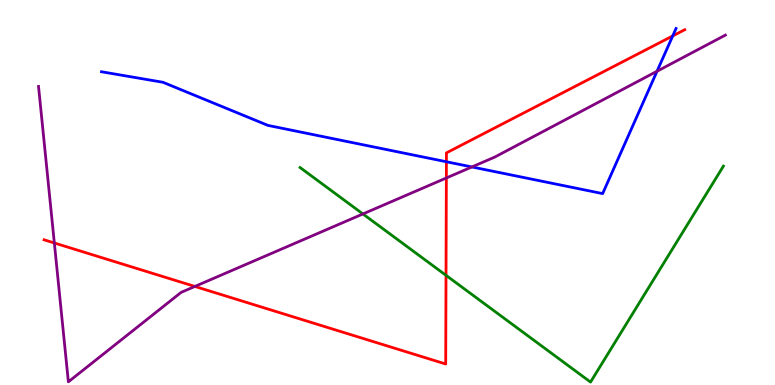[{'lines': ['blue', 'red'], 'intersections': [{'x': 5.76, 'y': 5.8}, {'x': 8.68, 'y': 9.07}]}, {'lines': ['green', 'red'], 'intersections': [{'x': 5.76, 'y': 2.85}]}, {'lines': ['purple', 'red'], 'intersections': [{'x': 0.701, 'y': 3.69}, {'x': 2.51, 'y': 2.56}, {'x': 5.76, 'y': 5.38}]}, {'lines': ['blue', 'green'], 'intersections': []}, {'lines': ['blue', 'purple'], 'intersections': [{'x': 6.09, 'y': 5.66}, {'x': 8.48, 'y': 8.15}]}, {'lines': ['green', 'purple'], 'intersections': [{'x': 4.68, 'y': 4.44}]}]